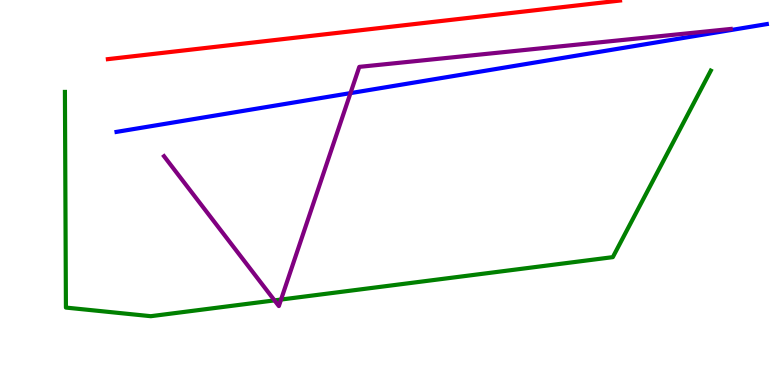[{'lines': ['blue', 'red'], 'intersections': []}, {'lines': ['green', 'red'], 'intersections': []}, {'lines': ['purple', 'red'], 'intersections': []}, {'lines': ['blue', 'green'], 'intersections': []}, {'lines': ['blue', 'purple'], 'intersections': [{'x': 4.52, 'y': 7.58}]}, {'lines': ['green', 'purple'], 'intersections': [{'x': 3.54, 'y': 2.2}, {'x': 3.63, 'y': 2.22}]}]